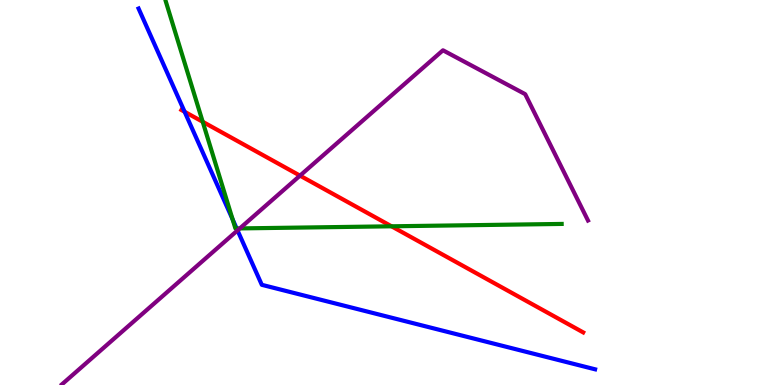[{'lines': ['blue', 'red'], 'intersections': [{'x': 2.38, 'y': 7.1}]}, {'lines': ['green', 'red'], 'intersections': [{'x': 2.62, 'y': 6.84}, {'x': 5.05, 'y': 4.12}]}, {'lines': ['purple', 'red'], 'intersections': [{'x': 3.87, 'y': 5.44}]}, {'lines': ['blue', 'green'], 'intersections': [{'x': 3.0, 'y': 4.3}, {'x': 3.05, 'y': 4.07}]}, {'lines': ['blue', 'purple'], 'intersections': [{'x': 3.06, 'y': 4.02}]}, {'lines': ['green', 'purple'], 'intersections': [{'x': 3.09, 'y': 4.07}]}]